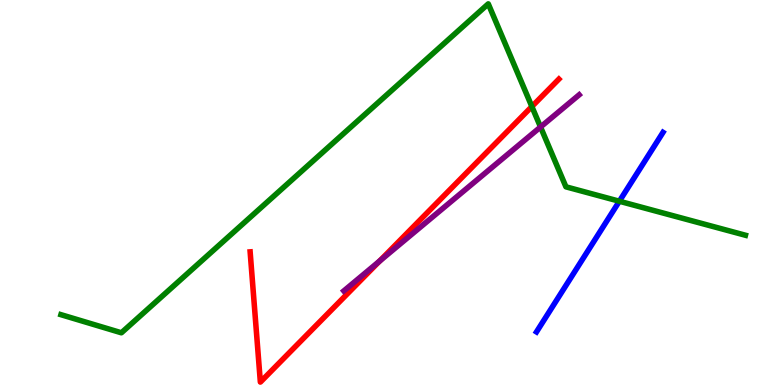[{'lines': ['blue', 'red'], 'intersections': []}, {'lines': ['green', 'red'], 'intersections': [{'x': 6.86, 'y': 7.23}]}, {'lines': ['purple', 'red'], 'intersections': [{'x': 4.9, 'y': 3.22}]}, {'lines': ['blue', 'green'], 'intersections': [{'x': 7.99, 'y': 4.77}]}, {'lines': ['blue', 'purple'], 'intersections': []}, {'lines': ['green', 'purple'], 'intersections': [{'x': 6.97, 'y': 6.7}]}]